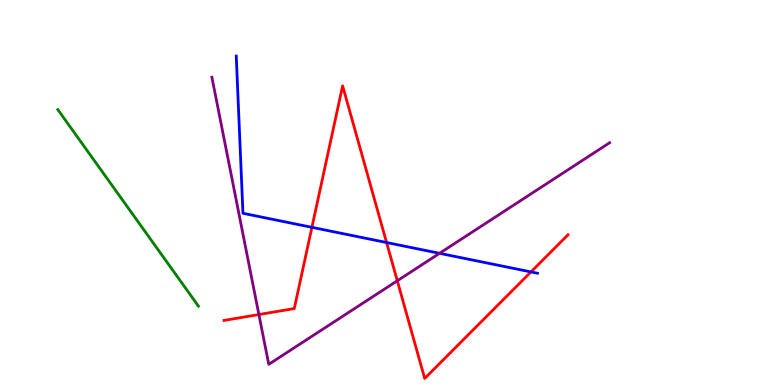[{'lines': ['blue', 'red'], 'intersections': [{'x': 4.02, 'y': 4.1}, {'x': 4.99, 'y': 3.7}, {'x': 6.85, 'y': 2.94}]}, {'lines': ['green', 'red'], 'intersections': []}, {'lines': ['purple', 'red'], 'intersections': [{'x': 3.34, 'y': 1.83}, {'x': 5.13, 'y': 2.71}]}, {'lines': ['blue', 'green'], 'intersections': []}, {'lines': ['blue', 'purple'], 'intersections': [{'x': 5.67, 'y': 3.42}]}, {'lines': ['green', 'purple'], 'intersections': []}]